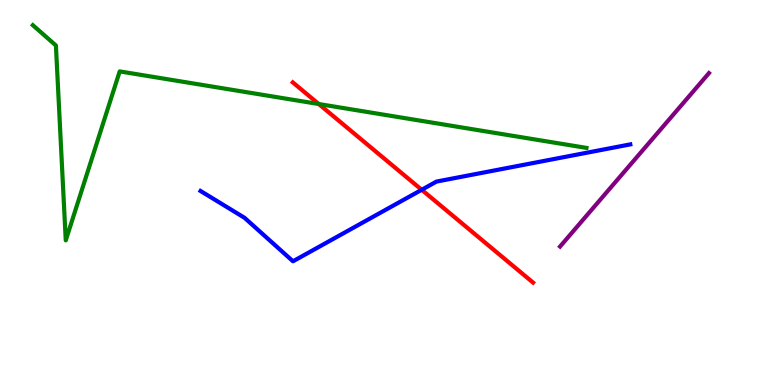[{'lines': ['blue', 'red'], 'intersections': [{'x': 5.44, 'y': 5.07}]}, {'lines': ['green', 'red'], 'intersections': [{'x': 4.11, 'y': 7.3}]}, {'lines': ['purple', 'red'], 'intersections': []}, {'lines': ['blue', 'green'], 'intersections': []}, {'lines': ['blue', 'purple'], 'intersections': []}, {'lines': ['green', 'purple'], 'intersections': []}]